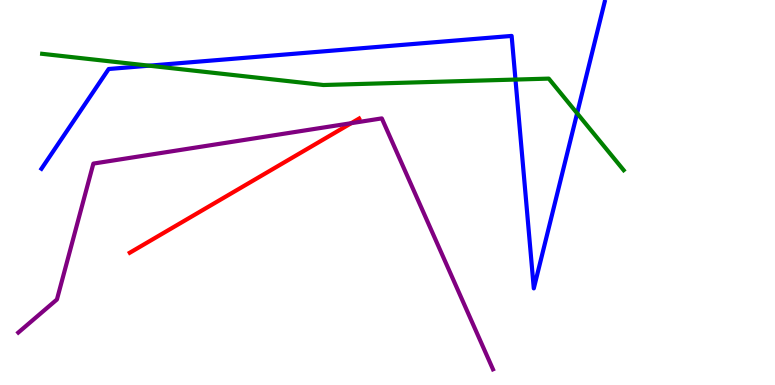[{'lines': ['blue', 'red'], 'intersections': []}, {'lines': ['green', 'red'], 'intersections': []}, {'lines': ['purple', 'red'], 'intersections': [{'x': 4.53, 'y': 6.8}]}, {'lines': ['blue', 'green'], 'intersections': [{'x': 1.92, 'y': 8.29}, {'x': 6.65, 'y': 7.93}, {'x': 7.45, 'y': 7.06}]}, {'lines': ['blue', 'purple'], 'intersections': []}, {'lines': ['green', 'purple'], 'intersections': []}]